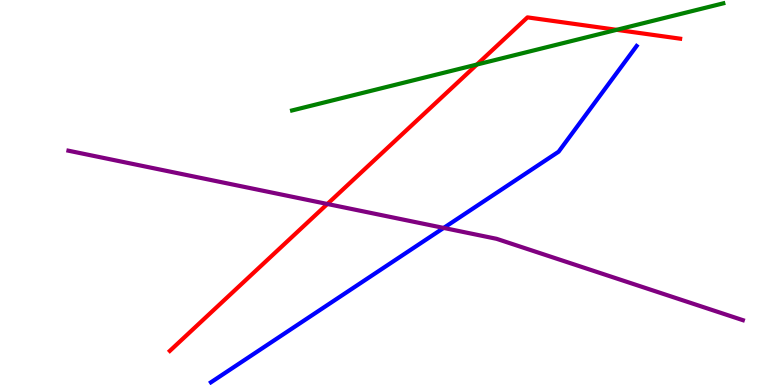[{'lines': ['blue', 'red'], 'intersections': []}, {'lines': ['green', 'red'], 'intersections': [{'x': 6.15, 'y': 8.32}, {'x': 7.96, 'y': 9.23}]}, {'lines': ['purple', 'red'], 'intersections': [{'x': 4.22, 'y': 4.7}]}, {'lines': ['blue', 'green'], 'intersections': []}, {'lines': ['blue', 'purple'], 'intersections': [{'x': 5.72, 'y': 4.08}]}, {'lines': ['green', 'purple'], 'intersections': []}]